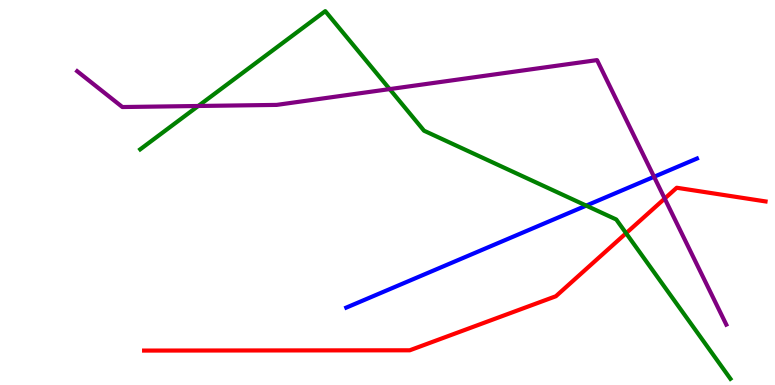[{'lines': ['blue', 'red'], 'intersections': []}, {'lines': ['green', 'red'], 'intersections': [{'x': 8.08, 'y': 3.94}]}, {'lines': ['purple', 'red'], 'intersections': [{'x': 8.58, 'y': 4.84}]}, {'lines': ['blue', 'green'], 'intersections': [{'x': 7.56, 'y': 4.66}]}, {'lines': ['blue', 'purple'], 'intersections': [{'x': 8.44, 'y': 5.41}]}, {'lines': ['green', 'purple'], 'intersections': [{'x': 2.56, 'y': 7.25}, {'x': 5.03, 'y': 7.69}]}]